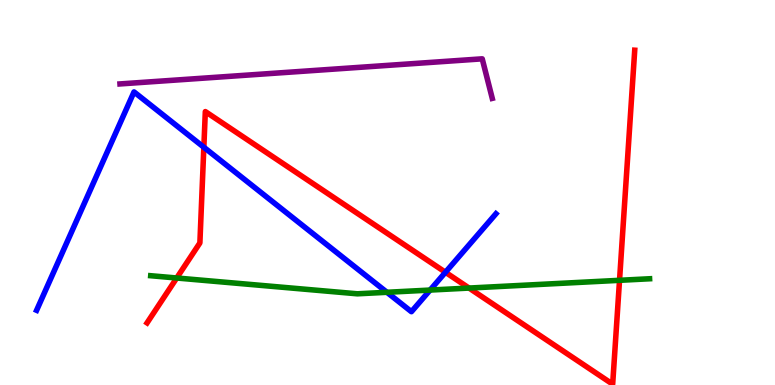[{'lines': ['blue', 'red'], 'intersections': [{'x': 2.63, 'y': 6.18}, {'x': 5.75, 'y': 2.93}]}, {'lines': ['green', 'red'], 'intersections': [{'x': 2.28, 'y': 2.78}, {'x': 6.05, 'y': 2.52}, {'x': 7.99, 'y': 2.72}]}, {'lines': ['purple', 'red'], 'intersections': []}, {'lines': ['blue', 'green'], 'intersections': [{'x': 4.99, 'y': 2.41}, {'x': 5.55, 'y': 2.47}]}, {'lines': ['blue', 'purple'], 'intersections': []}, {'lines': ['green', 'purple'], 'intersections': []}]